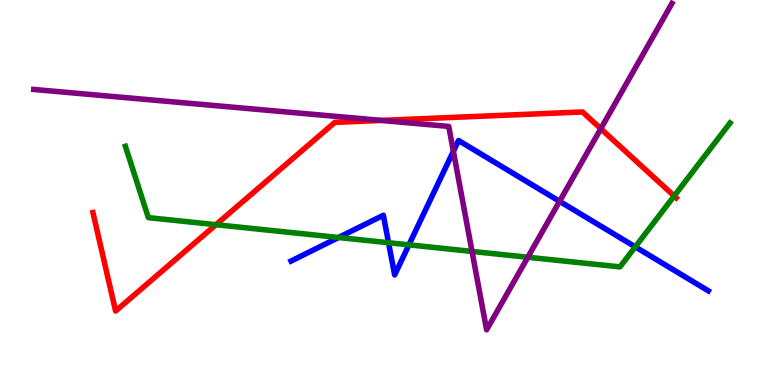[{'lines': ['blue', 'red'], 'intersections': []}, {'lines': ['green', 'red'], 'intersections': [{'x': 2.79, 'y': 4.16}, {'x': 8.7, 'y': 4.91}]}, {'lines': ['purple', 'red'], 'intersections': [{'x': 4.92, 'y': 6.87}, {'x': 7.75, 'y': 6.66}]}, {'lines': ['blue', 'green'], 'intersections': [{'x': 4.37, 'y': 3.83}, {'x': 5.01, 'y': 3.7}, {'x': 5.28, 'y': 3.64}, {'x': 8.2, 'y': 3.59}]}, {'lines': ['blue', 'purple'], 'intersections': [{'x': 5.85, 'y': 6.07}, {'x': 7.22, 'y': 4.77}]}, {'lines': ['green', 'purple'], 'intersections': [{'x': 6.09, 'y': 3.47}, {'x': 6.81, 'y': 3.32}]}]